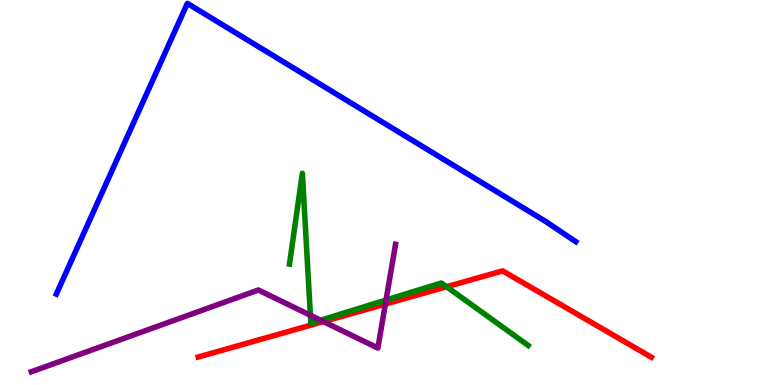[{'lines': ['blue', 'red'], 'intersections': []}, {'lines': ['green', 'red'], 'intersections': [{'x': 5.76, 'y': 2.55}]}, {'lines': ['purple', 'red'], 'intersections': [{'x': 4.17, 'y': 1.65}, {'x': 4.97, 'y': 2.1}]}, {'lines': ['blue', 'green'], 'intersections': []}, {'lines': ['blue', 'purple'], 'intersections': []}, {'lines': ['green', 'purple'], 'intersections': [{'x': 4.01, 'y': 1.81}, {'x': 4.14, 'y': 1.68}, {'x': 4.98, 'y': 2.21}]}]